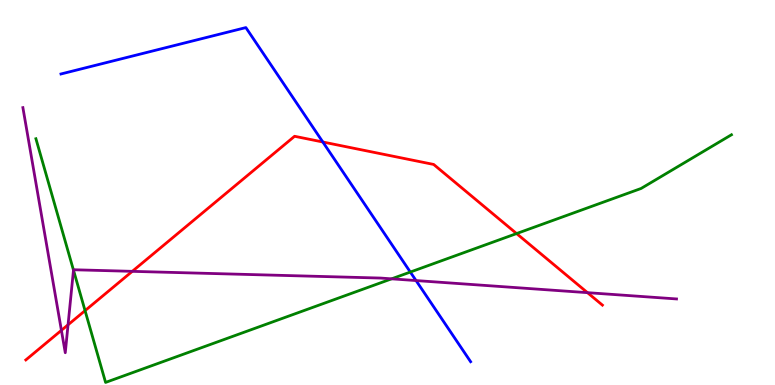[{'lines': ['blue', 'red'], 'intersections': [{'x': 4.17, 'y': 6.31}]}, {'lines': ['green', 'red'], 'intersections': [{'x': 1.1, 'y': 1.93}, {'x': 6.67, 'y': 3.93}]}, {'lines': ['purple', 'red'], 'intersections': [{'x': 0.792, 'y': 1.42}, {'x': 0.878, 'y': 1.56}, {'x': 1.71, 'y': 2.95}, {'x': 7.58, 'y': 2.4}]}, {'lines': ['blue', 'green'], 'intersections': [{'x': 5.29, 'y': 2.93}]}, {'lines': ['blue', 'purple'], 'intersections': [{'x': 5.37, 'y': 2.71}]}, {'lines': ['green', 'purple'], 'intersections': [{'x': 0.948, 'y': 2.98}, {'x': 5.05, 'y': 2.76}]}]